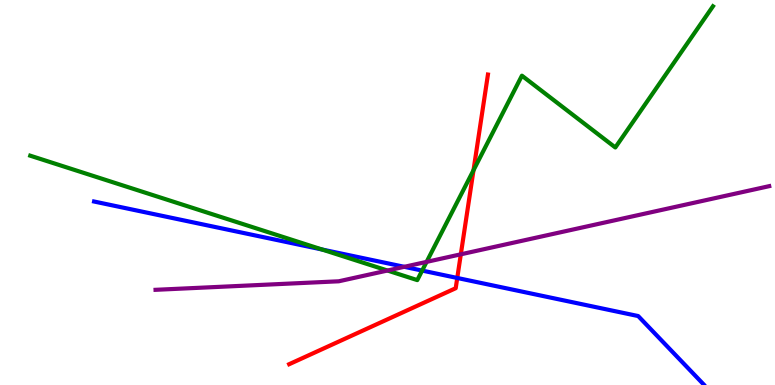[{'lines': ['blue', 'red'], 'intersections': [{'x': 5.9, 'y': 2.78}]}, {'lines': ['green', 'red'], 'intersections': [{'x': 6.11, 'y': 5.58}]}, {'lines': ['purple', 'red'], 'intersections': [{'x': 5.95, 'y': 3.39}]}, {'lines': ['blue', 'green'], 'intersections': [{'x': 4.16, 'y': 3.52}, {'x': 5.45, 'y': 2.97}]}, {'lines': ['blue', 'purple'], 'intersections': [{'x': 5.22, 'y': 3.07}]}, {'lines': ['green', 'purple'], 'intersections': [{'x': 5.0, 'y': 2.97}, {'x': 5.5, 'y': 3.2}]}]